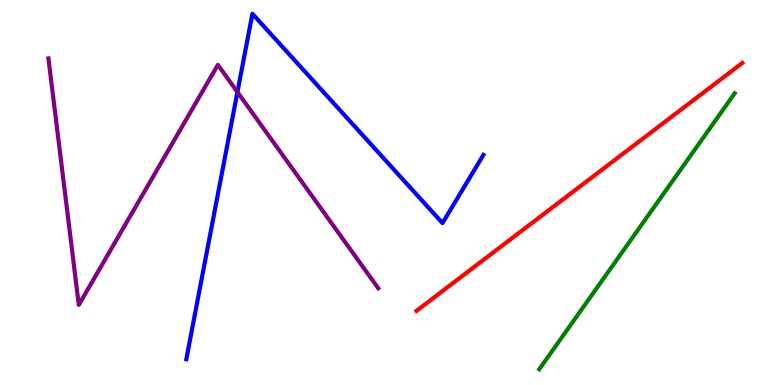[{'lines': ['blue', 'red'], 'intersections': []}, {'lines': ['green', 'red'], 'intersections': []}, {'lines': ['purple', 'red'], 'intersections': []}, {'lines': ['blue', 'green'], 'intersections': []}, {'lines': ['blue', 'purple'], 'intersections': [{'x': 3.06, 'y': 7.61}]}, {'lines': ['green', 'purple'], 'intersections': []}]